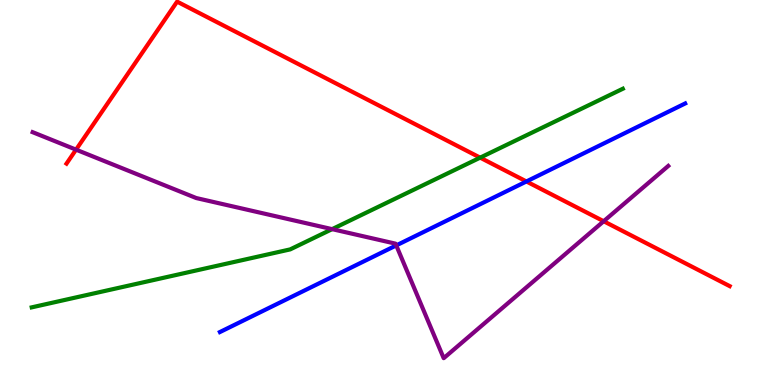[{'lines': ['blue', 'red'], 'intersections': [{'x': 6.79, 'y': 5.29}]}, {'lines': ['green', 'red'], 'intersections': [{'x': 6.2, 'y': 5.91}]}, {'lines': ['purple', 'red'], 'intersections': [{'x': 0.981, 'y': 6.11}, {'x': 7.79, 'y': 4.25}]}, {'lines': ['blue', 'green'], 'intersections': []}, {'lines': ['blue', 'purple'], 'intersections': [{'x': 5.11, 'y': 3.63}]}, {'lines': ['green', 'purple'], 'intersections': [{'x': 4.29, 'y': 4.05}]}]